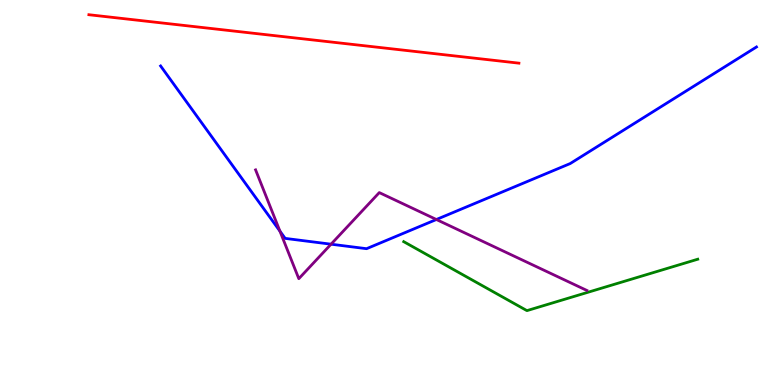[{'lines': ['blue', 'red'], 'intersections': []}, {'lines': ['green', 'red'], 'intersections': []}, {'lines': ['purple', 'red'], 'intersections': []}, {'lines': ['blue', 'green'], 'intersections': []}, {'lines': ['blue', 'purple'], 'intersections': [{'x': 3.61, 'y': 4.0}, {'x': 4.27, 'y': 3.66}, {'x': 5.63, 'y': 4.3}]}, {'lines': ['green', 'purple'], 'intersections': []}]